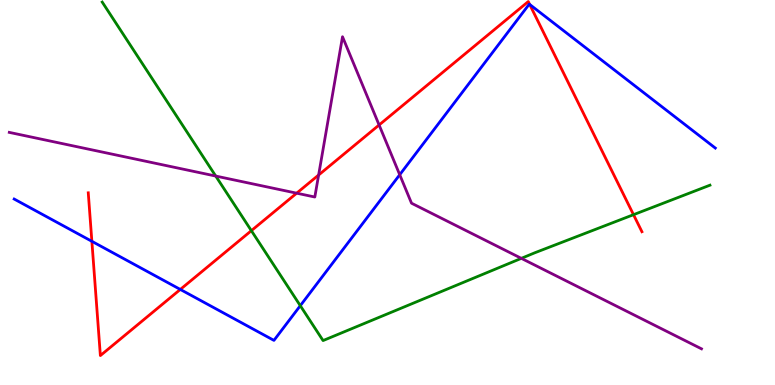[{'lines': ['blue', 'red'], 'intersections': [{'x': 1.19, 'y': 3.73}, {'x': 2.33, 'y': 2.48}, {'x': 6.83, 'y': 9.88}]}, {'lines': ['green', 'red'], 'intersections': [{'x': 3.24, 'y': 4.01}, {'x': 8.17, 'y': 4.42}]}, {'lines': ['purple', 'red'], 'intersections': [{'x': 3.83, 'y': 4.98}, {'x': 4.11, 'y': 5.45}, {'x': 4.89, 'y': 6.75}]}, {'lines': ['blue', 'green'], 'intersections': [{'x': 3.87, 'y': 2.06}]}, {'lines': ['blue', 'purple'], 'intersections': [{'x': 5.16, 'y': 5.46}]}, {'lines': ['green', 'purple'], 'intersections': [{'x': 2.78, 'y': 5.43}, {'x': 6.73, 'y': 3.29}]}]